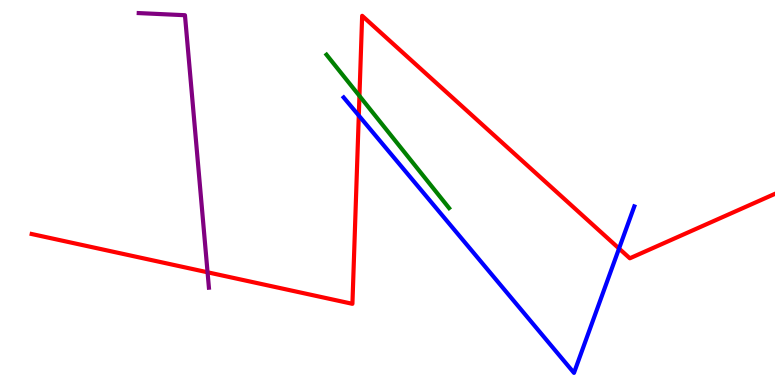[{'lines': ['blue', 'red'], 'intersections': [{'x': 4.63, 'y': 7.0}, {'x': 7.99, 'y': 3.54}]}, {'lines': ['green', 'red'], 'intersections': [{'x': 4.64, 'y': 7.51}]}, {'lines': ['purple', 'red'], 'intersections': [{'x': 2.68, 'y': 2.93}]}, {'lines': ['blue', 'green'], 'intersections': []}, {'lines': ['blue', 'purple'], 'intersections': []}, {'lines': ['green', 'purple'], 'intersections': []}]